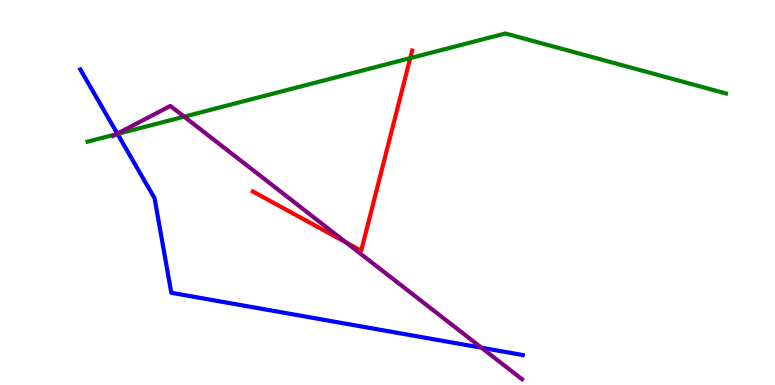[{'lines': ['blue', 'red'], 'intersections': []}, {'lines': ['green', 'red'], 'intersections': [{'x': 5.29, 'y': 8.49}]}, {'lines': ['purple', 'red'], 'intersections': [{'x': 4.46, 'y': 3.7}]}, {'lines': ['blue', 'green'], 'intersections': [{'x': 1.52, 'y': 6.52}]}, {'lines': ['blue', 'purple'], 'intersections': [{'x': 1.51, 'y': 6.53}, {'x': 6.21, 'y': 0.968}]}, {'lines': ['green', 'purple'], 'intersections': [{'x': 1.5, 'y': 6.51}, {'x': 2.38, 'y': 6.97}]}]